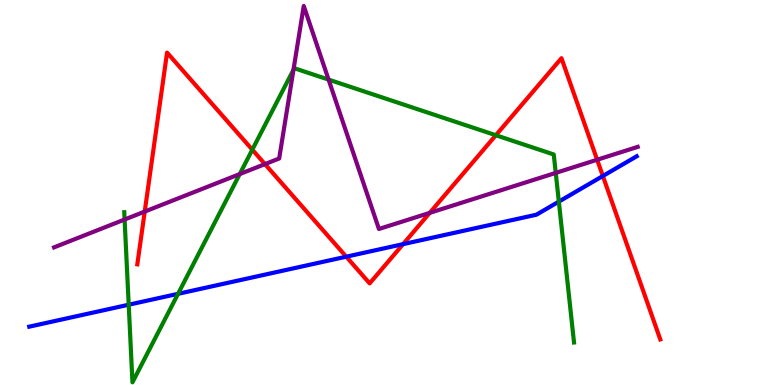[{'lines': ['blue', 'red'], 'intersections': [{'x': 4.47, 'y': 3.33}, {'x': 5.2, 'y': 3.66}, {'x': 7.78, 'y': 5.43}]}, {'lines': ['green', 'red'], 'intersections': [{'x': 3.26, 'y': 6.11}, {'x': 6.4, 'y': 6.49}]}, {'lines': ['purple', 'red'], 'intersections': [{'x': 1.87, 'y': 4.5}, {'x': 3.42, 'y': 5.74}, {'x': 5.54, 'y': 4.47}, {'x': 7.71, 'y': 5.85}]}, {'lines': ['blue', 'green'], 'intersections': [{'x': 1.66, 'y': 2.09}, {'x': 2.3, 'y': 2.37}, {'x': 7.21, 'y': 4.76}]}, {'lines': ['blue', 'purple'], 'intersections': []}, {'lines': ['green', 'purple'], 'intersections': [{'x': 1.61, 'y': 4.3}, {'x': 3.09, 'y': 5.48}, {'x': 3.79, 'y': 8.19}, {'x': 4.24, 'y': 7.93}, {'x': 7.17, 'y': 5.51}]}]